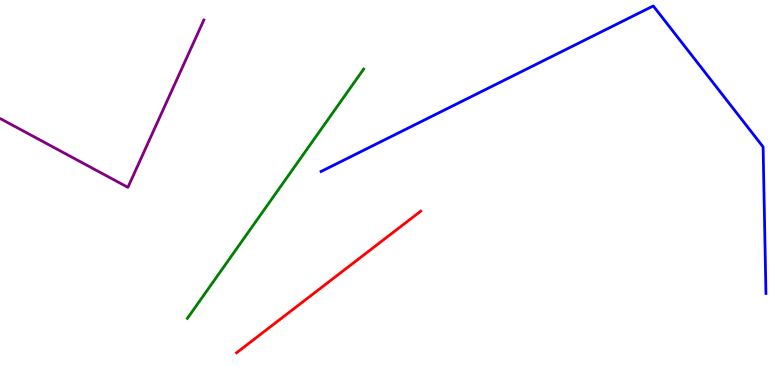[{'lines': ['blue', 'red'], 'intersections': []}, {'lines': ['green', 'red'], 'intersections': []}, {'lines': ['purple', 'red'], 'intersections': []}, {'lines': ['blue', 'green'], 'intersections': []}, {'lines': ['blue', 'purple'], 'intersections': []}, {'lines': ['green', 'purple'], 'intersections': []}]